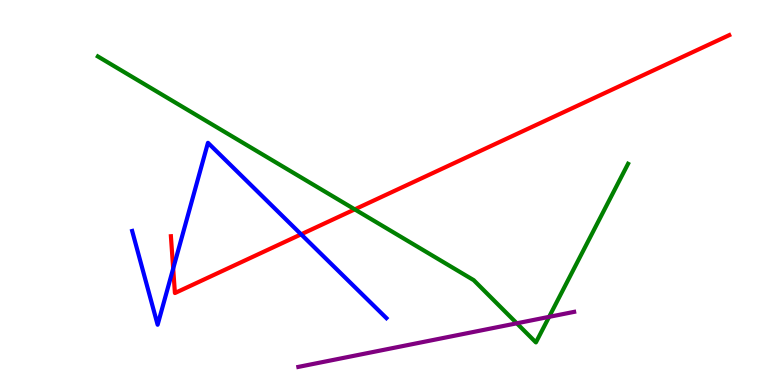[{'lines': ['blue', 'red'], 'intersections': [{'x': 2.23, 'y': 3.02}, {'x': 3.89, 'y': 3.91}]}, {'lines': ['green', 'red'], 'intersections': [{'x': 4.58, 'y': 4.56}]}, {'lines': ['purple', 'red'], 'intersections': []}, {'lines': ['blue', 'green'], 'intersections': []}, {'lines': ['blue', 'purple'], 'intersections': []}, {'lines': ['green', 'purple'], 'intersections': [{'x': 6.67, 'y': 1.6}, {'x': 7.09, 'y': 1.77}]}]